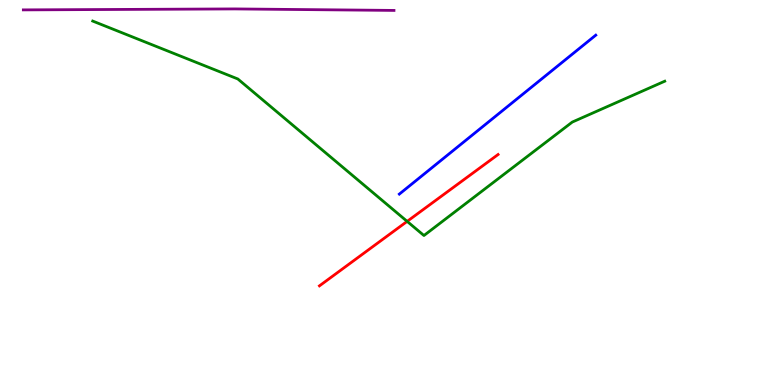[{'lines': ['blue', 'red'], 'intersections': []}, {'lines': ['green', 'red'], 'intersections': [{'x': 5.25, 'y': 4.25}]}, {'lines': ['purple', 'red'], 'intersections': []}, {'lines': ['blue', 'green'], 'intersections': []}, {'lines': ['blue', 'purple'], 'intersections': []}, {'lines': ['green', 'purple'], 'intersections': []}]